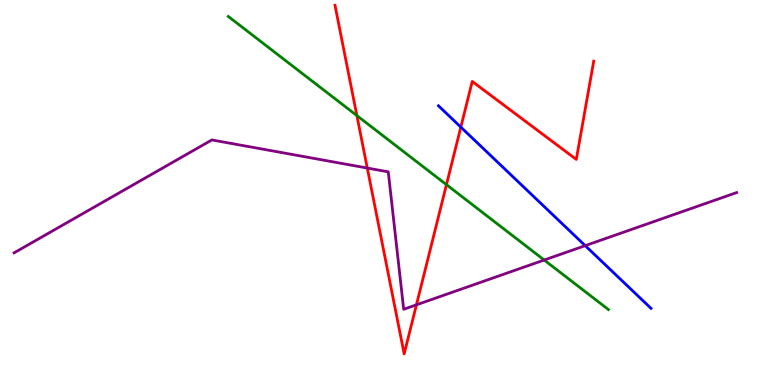[{'lines': ['blue', 'red'], 'intersections': [{'x': 5.95, 'y': 6.7}]}, {'lines': ['green', 'red'], 'intersections': [{'x': 4.6, 'y': 7.0}, {'x': 5.76, 'y': 5.2}]}, {'lines': ['purple', 'red'], 'intersections': [{'x': 4.74, 'y': 5.63}, {'x': 5.37, 'y': 2.08}]}, {'lines': ['blue', 'green'], 'intersections': []}, {'lines': ['blue', 'purple'], 'intersections': [{'x': 7.55, 'y': 3.62}]}, {'lines': ['green', 'purple'], 'intersections': [{'x': 7.02, 'y': 3.25}]}]